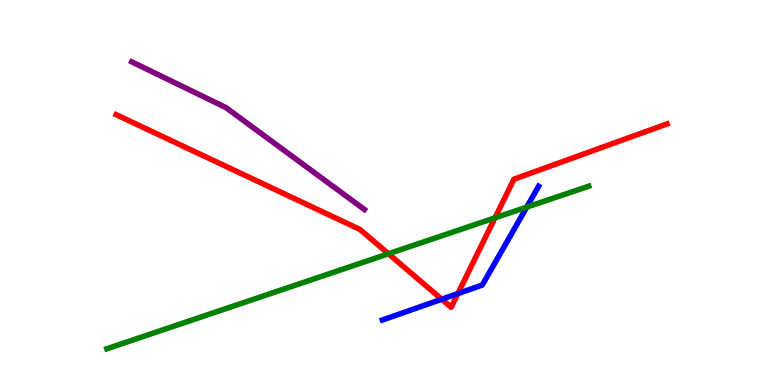[{'lines': ['blue', 'red'], 'intersections': [{'x': 5.7, 'y': 2.23}, {'x': 5.91, 'y': 2.37}]}, {'lines': ['green', 'red'], 'intersections': [{'x': 5.01, 'y': 3.41}, {'x': 6.39, 'y': 4.34}]}, {'lines': ['purple', 'red'], 'intersections': []}, {'lines': ['blue', 'green'], 'intersections': [{'x': 6.8, 'y': 4.62}]}, {'lines': ['blue', 'purple'], 'intersections': []}, {'lines': ['green', 'purple'], 'intersections': []}]